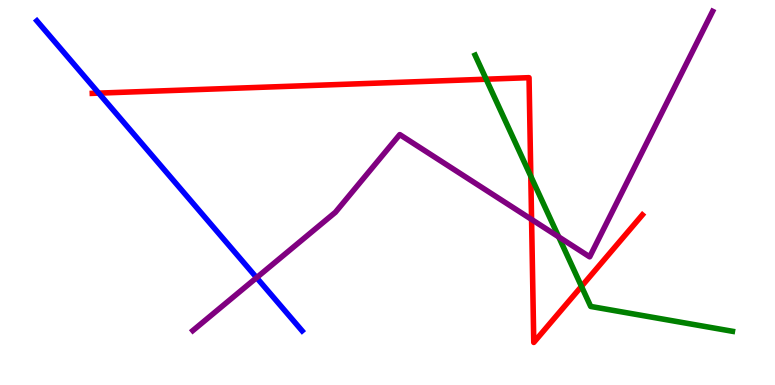[{'lines': ['blue', 'red'], 'intersections': [{'x': 1.27, 'y': 7.58}]}, {'lines': ['green', 'red'], 'intersections': [{'x': 6.27, 'y': 7.94}, {'x': 6.85, 'y': 5.42}, {'x': 7.5, 'y': 2.56}]}, {'lines': ['purple', 'red'], 'intersections': [{'x': 6.86, 'y': 4.3}]}, {'lines': ['blue', 'green'], 'intersections': []}, {'lines': ['blue', 'purple'], 'intersections': [{'x': 3.31, 'y': 2.79}]}, {'lines': ['green', 'purple'], 'intersections': [{'x': 7.21, 'y': 3.85}]}]